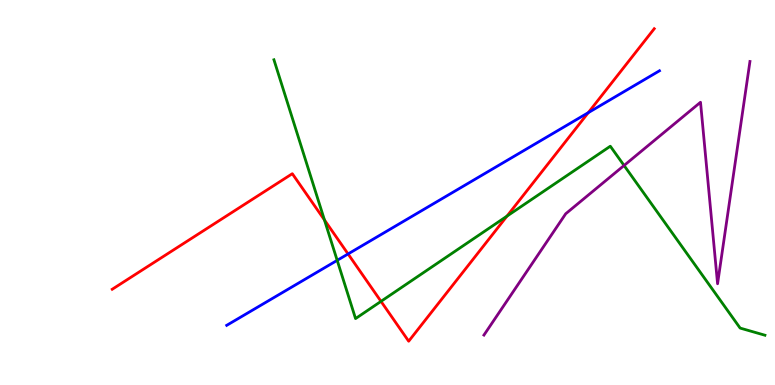[{'lines': ['blue', 'red'], 'intersections': [{'x': 4.49, 'y': 3.4}, {'x': 7.59, 'y': 7.07}]}, {'lines': ['green', 'red'], 'intersections': [{'x': 4.19, 'y': 4.29}, {'x': 4.92, 'y': 2.17}, {'x': 6.54, 'y': 4.39}]}, {'lines': ['purple', 'red'], 'intersections': []}, {'lines': ['blue', 'green'], 'intersections': [{'x': 4.35, 'y': 3.24}]}, {'lines': ['blue', 'purple'], 'intersections': []}, {'lines': ['green', 'purple'], 'intersections': [{'x': 8.05, 'y': 5.7}]}]